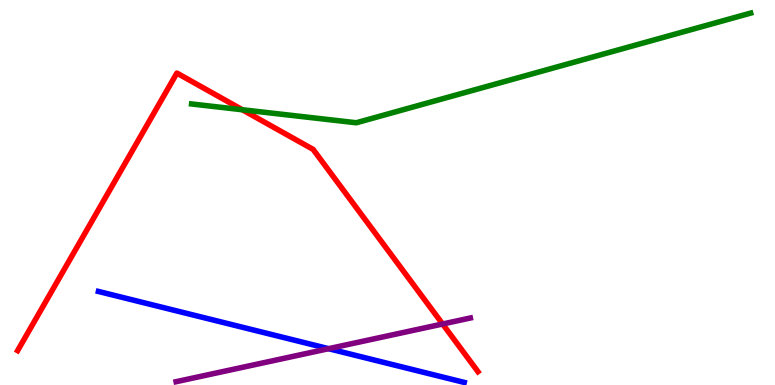[{'lines': ['blue', 'red'], 'intersections': []}, {'lines': ['green', 'red'], 'intersections': [{'x': 3.13, 'y': 7.15}]}, {'lines': ['purple', 'red'], 'intersections': [{'x': 5.71, 'y': 1.58}]}, {'lines': ['blue', 'green'], 'intersections': []}, {'lines': ['blue', 'purple'], 'intersections': [{'x': 4.24, 'y': 0.943}]}, {'lines': ['green', 'purple'], 'intersections': []}]